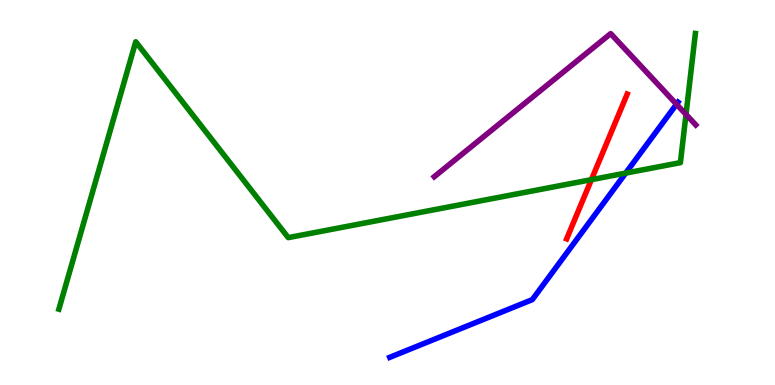[{'lines': ['blue', 'red'], 'intersections': []}, {'lines': ['green', 'red'], 'intersections': [{'x': 7.63, 'y': 5.33}]}, {'lines': ['purple', 'red'], 'intersections': []}, {'lines': ['blue', 'green'], 'intersections': [{'x': 8.07, 'y': 5.5}]}, {'lines': ['blue', 'purple'], 'intersections': [{'x': 8.73, 'y': 7.29}]}, {'lines': ['green', 'purple'], 'intersections': [{'x': 8.85, 'y': 7.03}]}]